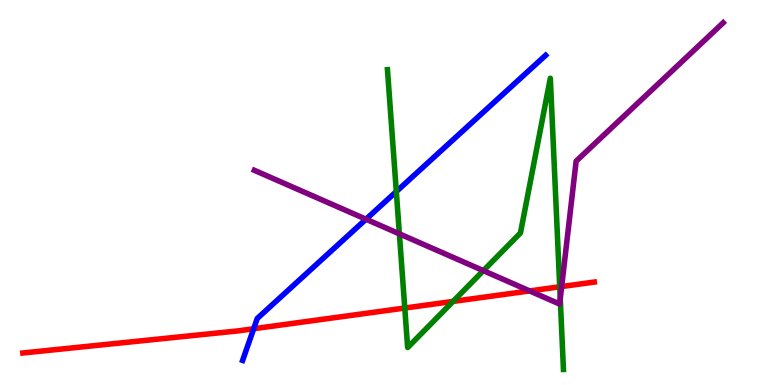[{'lines': ['blue', 'red'], 'intersections': [{'x': 3.27, 'y': 1.46}]}, {'lines': ['green', 'red'], 'intersections': [{'x': 5.22, 'y': 2.0}, {'x': 5.85, 'y': 2.17}, {'x': 7.22, 'y': 2.55}]}, {'lines': ['purple', 'red'], 'intersections': [{'x': 6.83, 'y': 2.44}, {'x': 7.25, 'y': 2.56}]}, {'lines': ['blue', 'green'], 'intersections': [{'x': 5.11, 'y': 5.02}]}, {'lines': ['blue', 'purple'], 'intersections': [{'x': 4.72, 'y': 4.31}]}, {'lines': ['green', 'purple'], 'intersections': [{'x': 5.15, 'y': 3.93}, {'x': 6.24, 'y': 2.97}, {'x': 7.23, 'y': 2.24}]}]